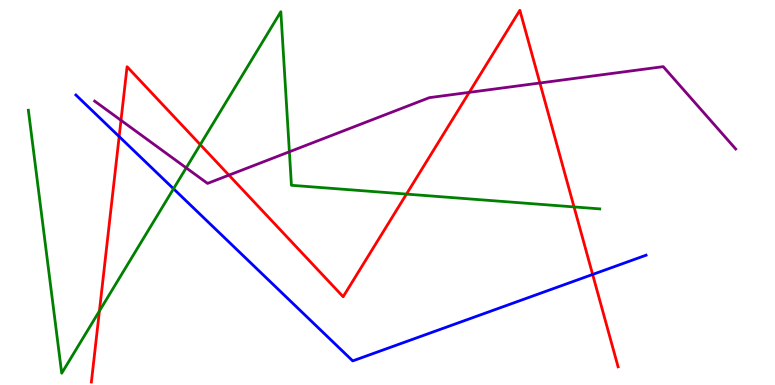[{'lines': ['blue', 'red'], 'intersections': [{'x': 1.54, 'y': 6.45}, {'x': 7.65, 'y': 2.87}]}, {'lines': ['green', 'red'], 'intersections': [{'x': 1.28, 'y': 1.92}, {'x': 2.58, 'y': 6.24}, {'x': 5.24, 'y': 4.96}, {'x': 7.41, 'y': 4.63}]}, {'lines': ['purple', 'red'], 'intersections': [{'x': 1.56, 'y': 6.87}, {'x': 2.95, 'y': 5.45}, {'x': 6.05, 'y': 7.6}, {'x': 6.97, 'y': 7.84}]}, {'lines': ['blue', 'green'], 'intersections': [{'x': 2.24, 'y': 5.1}]}, {'lines': ['blue', 'purple'], 'intersections': []}, {'lines': ['green', 'purple'], 'intersections': [{'x': 2.4, 'y': 5.64}, {'x': 3.73, 'y': 6.06}]}]